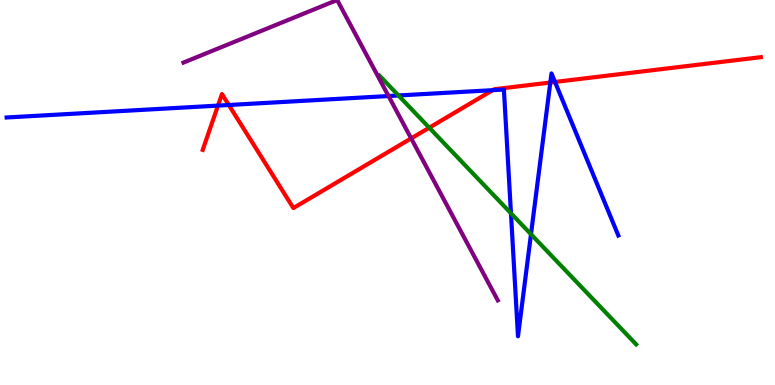[{'lines': ['blue', 'red'], 'intersections': [{'x': 2.81, 'y': 7.26}, {'x': 2.95, 'y': 7.27}, {'x': 6.36, 'y': 7.66}, {'x': 7.1, 'y': 7.86}, {'x': 7.16, 'y': 7.87}]}, {'lines': ['green', 'red'], 'intersections': [{'x': 5.54, 'y': 6.68}]}, {'lines': ['purple', 'red'], 'intersections': [{'x': 5.31, 'y': 6.41}]}, {'lines': ['blue', 'green'], 'intersections': [{'x': 5.14, 'y': 7.52}, {'x': 6.59, 'y': 4.46}, {'x': 6.85, 'y': 3.92}]}, {'lines': ['blue', 'purple'], 'intersections': [{'x': 5.01, 'y': 7.51}]}, {'lines': ['green', 'purple'], 'intersections': []}]